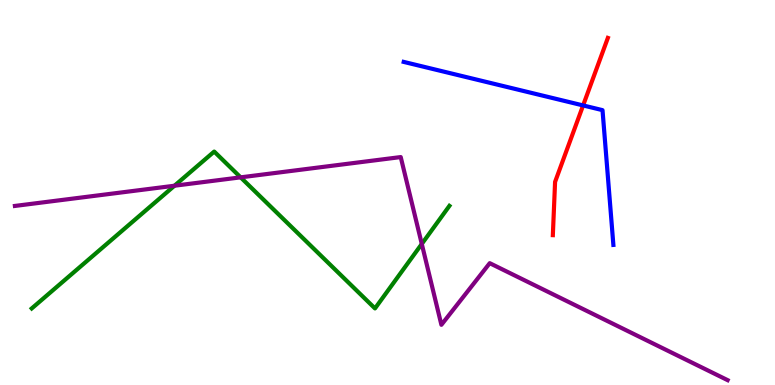[{'lines': ['blue', 'red'], 'intersections': [{'x': 7.52, 'y': 7.26}]}, {'lines': ['green', 'red'], 'intersections': []}, {'lines': ['purple', 'red'], 'intersections': []}, {'lines': ['blue', 'green'], 'intersections': []}, {'lines': ['blue', 'purple'], 'intersections': []}, {'lines': ['green', 'purple'], 'intersections': [{'x': 2.25, 'y': 5.18}, {'x': 3.1, 'y': 5.39}, {'x': 5.44, 'y': 3.66}]}]